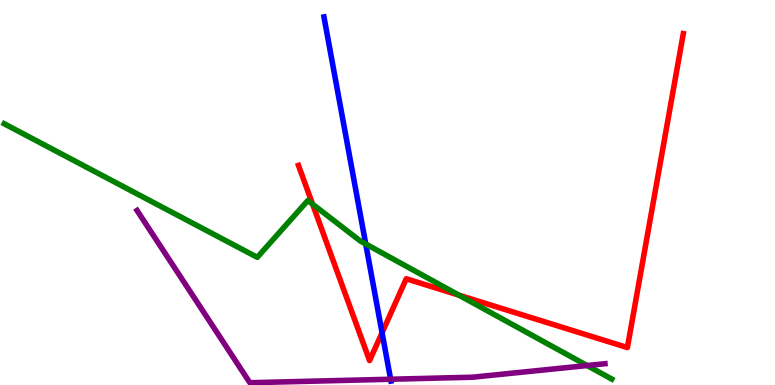[{'lines': ['blue', 'red'], 'intersections': [{'x': 4.93, 'y': 1.36}]}, {'lines': ['green', 'red'], 'intersections': [{'x': 4.03, 'y': 4.7}, {'x': 5.92, 'y': 2.33}]}, {'lines': ['purple', 'red'], 'intersections': []}, {'lines': ['blue', 'green'], 'intersections': [{'x': 4.72, 'y': 3.66}]}, {'lines': ['blue', 'purple'], 'intersections': [{'x': 5.04, 'y': 0.15}]}, {'lines': ['green', 'purple'], 'intersections': [{'x': 7.58, 'y': 0.506}]}]